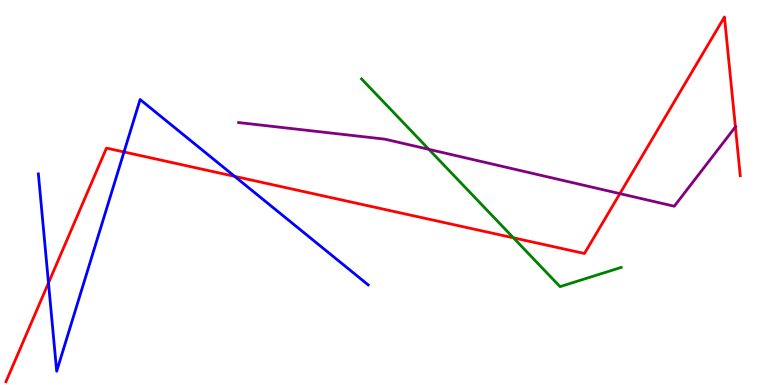[{'lines': ['blue', 'red'], 'intersections': [{'x': 0.626, 'y': 2.65}, {'x': 1.6, 'y': 6.05}, {'x': 3.03, 'y': 5.42}]}, {'lines': ['green', 'red'], 'intersections': [{'x': 6.62, 'y': 3.82}]}, {'lines': ['purple', 'red'], 'intersections': [{'x': 8.0, 'y': 4.97}, {'x': 9.49, 'y': 6.7}]}, {'lines': ['blue', 'green'], 'intersections': []}, {'lines': ['blue', 'purple'], 'intersections': []}, {'lines': ['green', 'purple'], 'intersections': [{'x': 5.53, 'y': 6.12}]}]